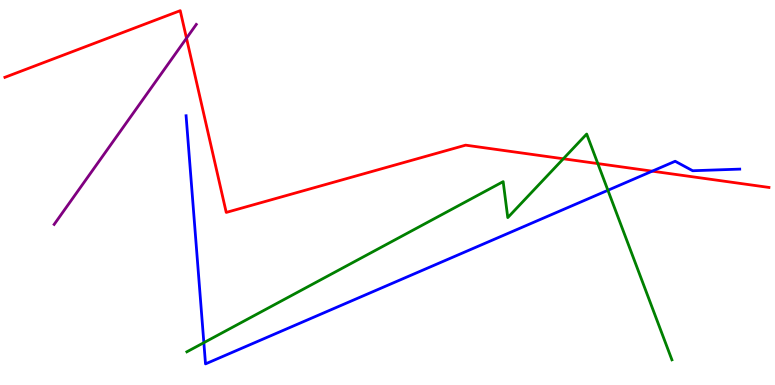[{'lines': ['blue', 'red'], 'intersections': [{'x': 8.42, 'y': 5.55}]}, {'lines': ['green', 'red'], 'intersections': [{'x': 7.27, 'y': 5.88}, {'x': 7.71, 'y': 5.75}]}, {'lines': ['purple', 'red'], 'intersections': [{'x': 2.41, 'y': 9.01}]}, {'lines': ['blue', 'green'], 'intersections': [{'x': 2.63, 'y': 1.1}, {'x': 7.84, 'y': 5.06}]}, {'lines': ['blue', 'purple'], 'intersections': []}, {'lines': ['green', 'purple'], 'intersections': []}]